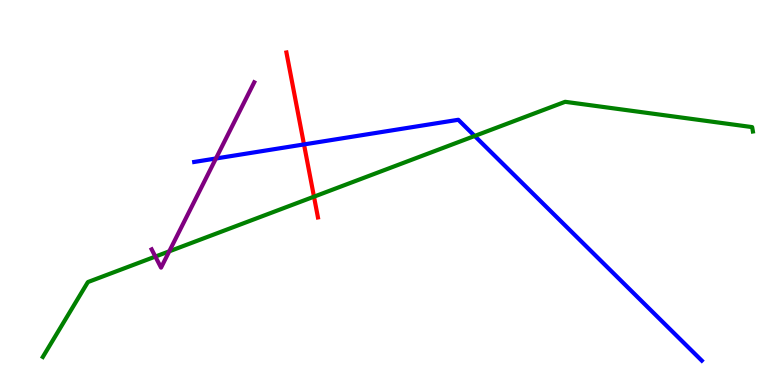[{'lines': ['blue', 'red'], 'intersections': [{'x': 3.92, 'y': 6.25}]}, {'lines': ['green', 'red'], 'intersections': [{'x': 4.05, 'y': 4.89}]}, {'lines': ['purple', 'red'], 'intersections': []}, {'lines': ['blue', 'green'], 'intersections': [{'x': 6.12, 'y': 6.47}]}, {'lines': ['blue', 'purple'], 'intersections': [{'x': 2.79, 'y': 5.88}]}, {'lines': ['green', 'purple'], 'intersections': [{'x': 2.0, 'y': 3.34}, {'x': 2.18, 'y': 3.47}]}]